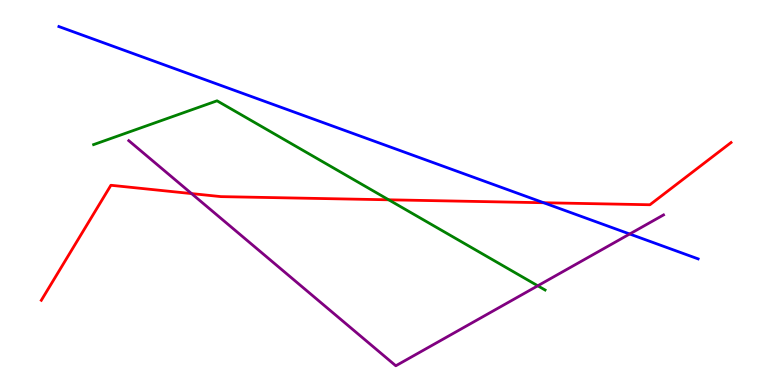[{'lines': ['blue', 'red'], 'intersections': [{'x': 7.02, 'y': 4.73}]}, {'lines': ['green', 'red'], 'intersections': [{'x': 5.02, 'y': 4.81}]}, {'lines': ['purple', 'red'], 'intersections': [{'x': 2.47, 'y': 4.97}]}, {'lines': ['blue', 'green'], 'intersections': []}, {'lines': ['blue', 'purple'], 'intersections': [{'x': 8.12, 'y': 3.92}]}, {'lines': ['green', 'purple'], 'intersections': [{'x': 6.94, 'y': 2.58}]}]